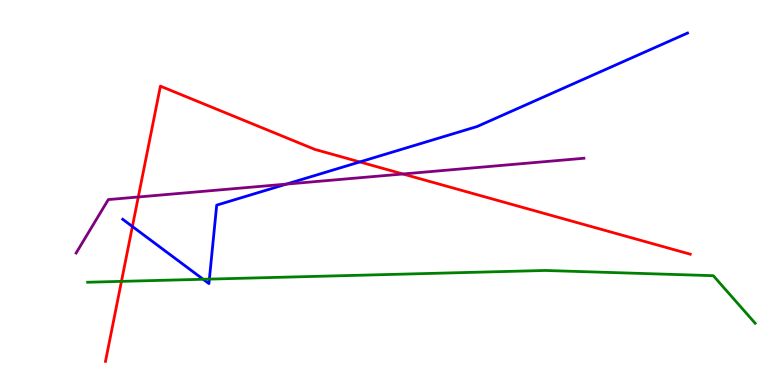[{'lines': ['blue', 'red'], 'intersections': [{'x': 1.71, 'y': 4.12}, {'x': 4.64, 'y': 5.79}]}, {'lines': ['green', 'red'], 'intersections': [{'x': 1.57, 'y': 2.69}]}, {'lines': ['purple', 'red'], 'intersections': [{'x': 1.78, 'y': 4.88}, {'x': 5.2, 'y': 5.48}]}, {'lines': ['blue', 'green'], 'intersections': [{'x': 2.62, 'y': 2.75}, {'x': 2.7, 'y': 2.75}]}, {'lines': ['blue', 'purple'], 'intersections': [{'x': 3.7, 'y': 5.22}]}, {'lines': ['green', 'purple'], 'intersections': []}]